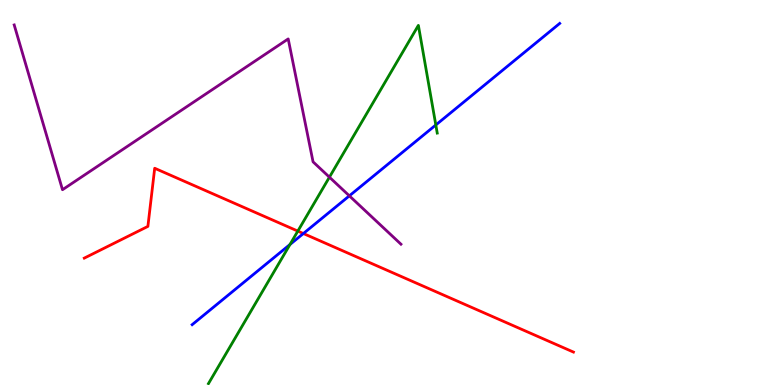[{'lines': ['blue', 'red'], 'intersections': [{'x': 3.91, 'y': 3.93}]}, {'lines': ['green', 'red'], 'intersections': [{'x': 3.84, 'y': 4.0}]}, {'lines': ['purple', 'red'], 'intersections': []}, {'lines': ['blue', 'green'], 'intersections': [{'x': 3.74, 'y': 3.65}, {'x': 5.62, 'y': 6.75}]}, {'lines': ['blue', 'purple'], 'intersections': [{'x': 4.51, 'y': 4.91}]}, {'lines': ['green', 'purple'], 'intersections': [{'x': 4.25, 'y': 5.4}]}]